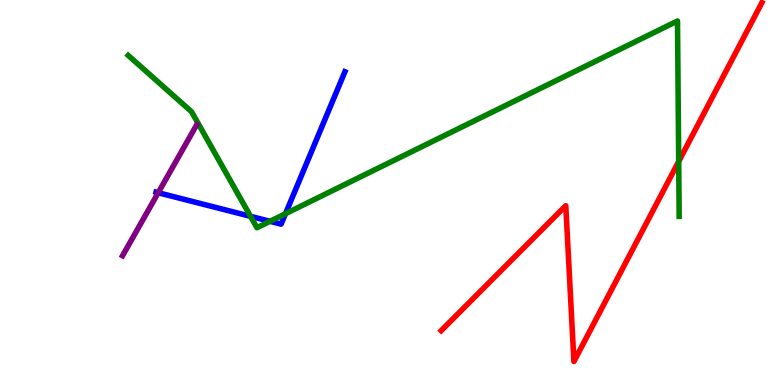[{'lines': ['blue', 'red'], 'intersections': []}, {'lines': ['green', 'red'], 'intersections': [{'x': 8.76, 'y': 5.81}]}, {'lines': ['purple', 'red'], 'intersections': []}, {'lines': ['blue', 'green'], 'intersections': [{'x': 3.23, 'y': 4.38}, {'x': 3.48, 'y': 4.25}, {'x': 3.68, 'y': 4.45}]}, {'lines': ['blue', 'purple'], 'intersections': [{'x': 2.04, 'y': 4.99}]}, {'lines': ['green', 'purple'], 'intersections': []}]